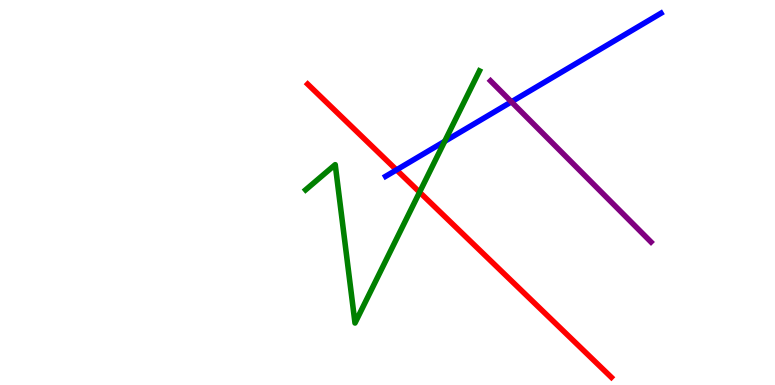[{'lines': ['blue', 'red'], 'intersections': [{'x': 5.12, 'y': 5.59}]}, {'lines': ['green', 'red'], 'intersections': [{'x': 5.41, 'y': 5.01}]}, {'lines': ['purple', 'red'], 'intersections': []}, {'lines': ['blue', 'green'], 'intersections': [{'x': 5.74, 'y': 6.33}]}, {'lines': ['blue', 'purple'], 'intersections': [{'x': 6.6, 'y': 7.36}]}, {'lines': ['green', 'purple'], 'intersections': []}]